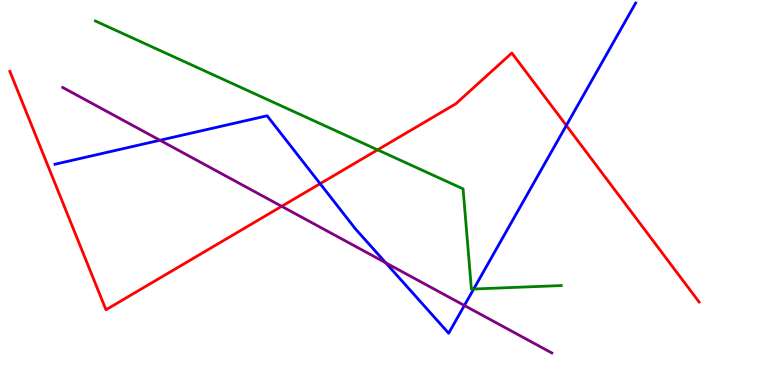[{'lines': ['blue', 'red'], 'intersections': [{'x': 4.13, 'y': 5.23}, {'x': 7.31, 'y': 6.74}]}, {'lines': ['green', 'red'], 'intersections': [{'x': 4.87, 'y': 6.11}]}, {'lines': ['purple', 'red'], 'intersections': [{'x': 3.63, 'y': 4.64}]}, {'lines': ['blue', 'green'], 'intersections': [{'x': 6.11, 'y': 2.49}]}, {'lines': ['blue', 'purple'], 'intersections': [{'x': 2.06, 'y': 6.36}, {'x': 4.98, 'y': 3.17}, {'x': 5.99, 'y': 2.07}]}, {'lines': ['green', 'purple'], 'intersections': []}]